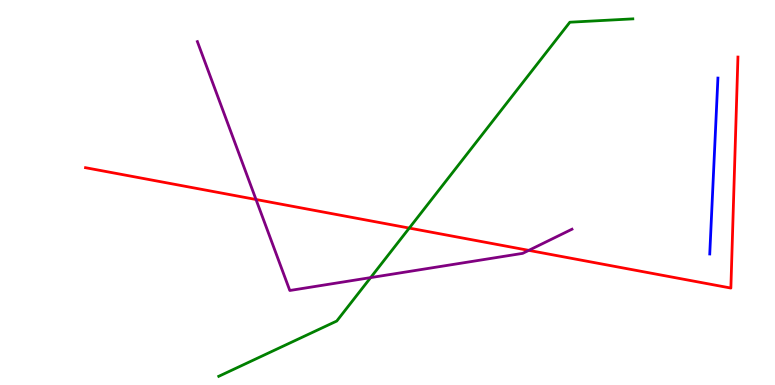[{'lines': ['blue', 'red'], 'intersections': []}, {'lines': ['green', 'red'], 'intersections': [{'x': 5.28, 'y': 4.08}]}, {'lines': ['purple', 'red'], 'intersections': [{'x': 3.3, 'y': 4.82}, {'x': 6.82, 'y': 3.5}]}, {'lines': ['blue', 'green'], 'intersections': []}, {'lines': ['blue', 'purple'], 'intersections': []}, {'lines': ['green', 'purple'], 'intersections': [{'x': 4.78, 'y': 2.79}]}]